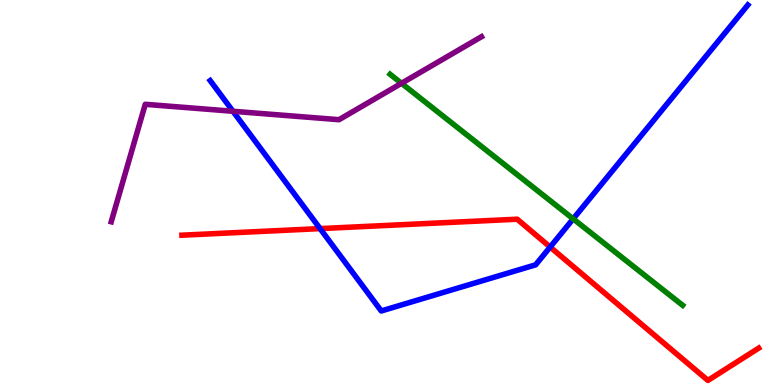[{'lines': ['blue', 'red'], 'intersections': [{'x': 4.13, 'y': 4.06}, {'x': 7.1, 'y': 3.58}]}, {'lines': ['green', 'red'], 'intersections': []}, {'lines': ['purple', 'red'], 'intersections': []}, {'lines': ['blue', 'green'], 'intersections': [{'x': 7.4, 'y': 4.32}]}, {'lines': ['blue', 'purple'], 'intersections': [{'x': 3.01, 'y': 7.11}]}, {'lines': ['green', 'purple'], 'intersections': [{'x': 5.18, 'y': 7.84}]}]